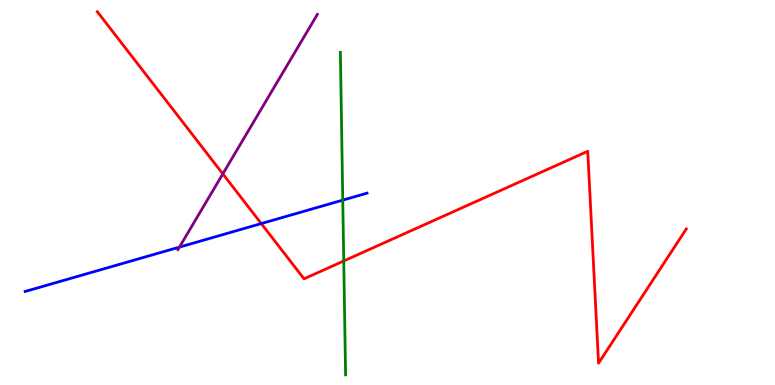[{'lines': ['blue', 'red'], 'intersections': [{'x': 3.37, 'y': 4.19}]}, {'lines': ['green', 'red'], 'intersections': [{'x': 4.44, 'y': 3.22}]}, {'lines': ['purple', 'red'], 'intersections': [{'x': 2.88, 'y': 5.48}]}, {'lines': ['blue', 'green'], 'intersections': [{'x': 4.42, 'y': 4.8}]}, {'lines': ['blue', 'purple'], 'intersections': [{'x': 2.32, 'y': 3.58}]}, {'lines': ['green', 'purple'], 'intersections': []}]